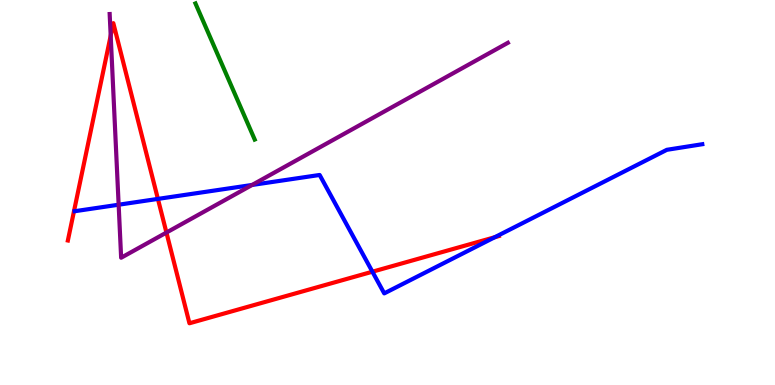[{'lines': ['blue', 'red'], 'intersections': [{'x': 2.04, 'y': 4.83}, {'x': 4.81, 'y': 2.94}, {'x': 6.38, 'y': 3.84}]}, {'lines': ['green', 'red'], 'intersections': []}, {'lines': ['purple', 'red'], 'intersections': [{'x': 1.43, 'y': 9.07}, {'x': 2.15, 'y': 3.96}]}, {'lines': ['blue', 'green'], 'intersections': []}, {'lines': ['blue', 'purple'], 'intersections': [{'x': 1.53, 'y': 4.68}, {'x': 3.25, 'y': 5.2}]}, {'lines': ['green', 'purple'], 'intersections': []}]